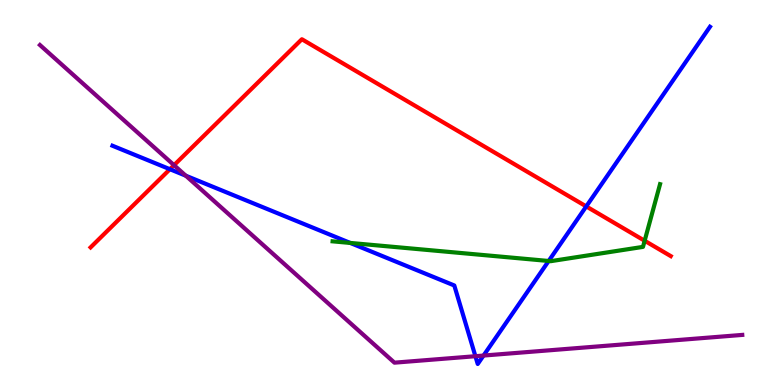[{'lines': ['blue', 'red'], 'intersections': [{'x': 2.19, 'y': 5.6}, {'x': 7.56, 'y': 4.64}]}, {'lines': ['green', 'red'], 'intersections': [{'x': 8.32, 'y': 3.75}]}, {'lines': ['purple', 'red'], 'intersections': [{'x': 2.25, 'y': 5.71}]}, {'lines': ['blue', 'green'], 'intersections': [{'x': 4.52, 'y': 3.69}, {'x': 7.08, 'y': 3.22}]}, {'lines': ['blue', 'purple'], 'intersections': [{'x': 2.4, 'y': 5.44}, {'x': 6.13, 'y': 0.748}, {'x': 6.24, 'y': 0.765}]}, {'lines': ['green', 'purple'], 'intersections': []}]